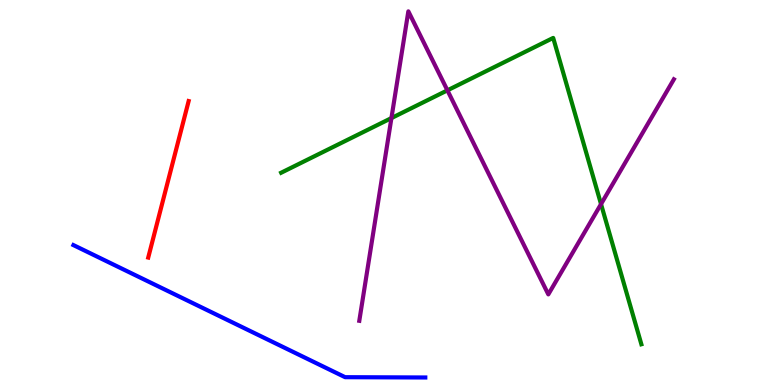[{'lines': ['blue', 'red'], 'intersections': []}, {'lines': ['green', 'red'], 'intersections': []}, {'lines': ['purple', 'red'], 'intersections': []}, {'lines': ['blue', 'green'], 'intersections': []}, {'lines': ['blue', 'purple'], 'intersections': []}, {'lines': ['green', 'purple'], 'intersections': [{'x': 5.05, 'y': 6.93}, {'x': 5.77, 'y': 7.65}, {'x': 7.76, 'y': 4.7}]}]